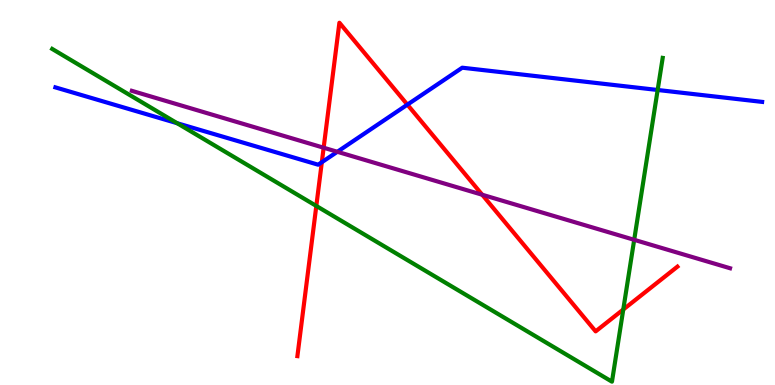[{'lines': ['blue', 'red'], 'intersections': [{'x': 4.15, 'y': 5.79}, {'x': 5.26, 'y': 7.28}]}, {'lines': ['green', 'red'], 'intersections': [{'x': 4.08, 'y': 4.65}, {'x': 8.04, 'y': 1.96}]}, {'lines': ['purple', 'red'], 'intersections': [{'x': 4.18, 'y': 6.16}, {'x': 6.22, 'y': 4.94}]}, {'lines': ['blue', 'green'], 'intersections': [{'x': 2.29, 'y': 6.8}, {'x': 8.49, 'y': 7.66}]}, {'lines': ['blue', 'purple'], 'intersections': [{'x': 4.35, 'y': 6.06}]}, {'lines': ['green', 'purple'], 'intersections': [{'x': 8.18, 'y': 3.77}]}]